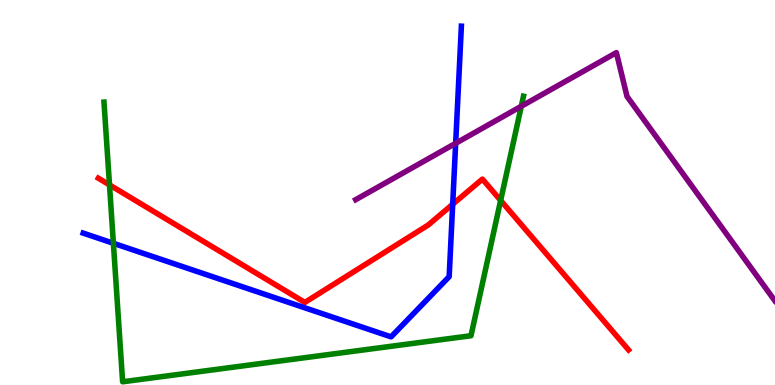[{'lines': ['blue', 'red'], 'intersections': [{'x': 5.84, 'y': 4.69}]}, {'lines': ['green', 'red'], 'intersections': [{'x': 1.41, 'y': 5.2}, {'x': 6.46, 'y': 4.79}]}, {'lines': ['purple', 'red'], 'intersections': []}, {'lines': ['blue', 'green'], 'intersections': [{'x': 1.46, 'y': 3.68}]}, {'lines': ['blue', 'purple'], 'intersections': [{'x': 5.88, 'y': 6.28}]}, {'lines': ['green', 'purple'], 'intersections': [{'x': 6.73, 'y': 7.24}]}]